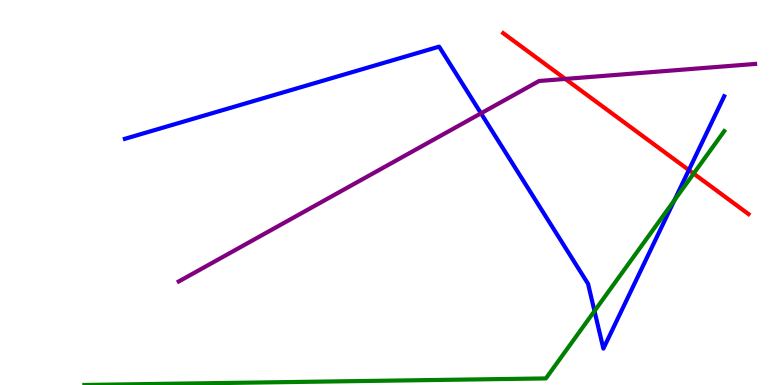[{'lines': ['blue', 'red'], 'intersections': [{'x': 8.89, 'y': 5.58}]}, {'lines': ['green', 'red'], 'intersections': [{'x': 8.95, 'y': 5.49}]}, {'lines': ['purple', 'red'], 'intersections': [{'x': 7.29, 'y': 7.95}]}, {'lines': ['blue', 'green'], 'intersections': [{'x': 7.67, 'y': 1.92}, {'x': 8.7, 'y': 4.8}]}, {'lines': ['blue', 'purple'], 'intersections': [{'x': 6.21, 'y': 7.06}]}, {'lines': ['green', 'purple'], 'intersections': []}]